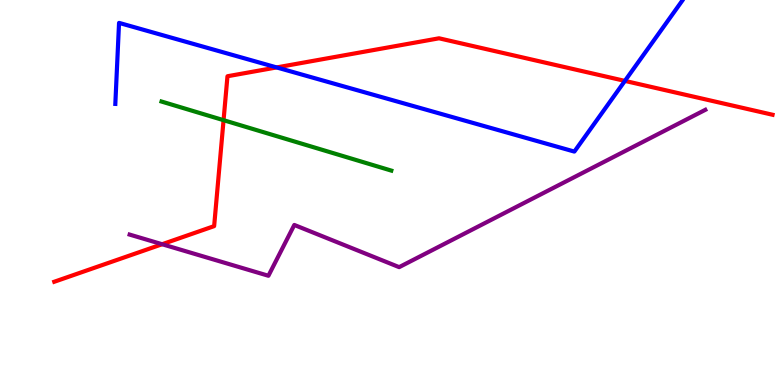[{'lines': ['blue', 'red'], 'intersections': [{'x': 3.57, 'y': 8.25}, {'x': 8.06, 'y': 7.9}]}, {'lines': ['green', 'red'], 'intersections': [{'x': 2.88, 'y': 6.88}]}, {'lines': ['purple', 'red'], 'intersections': [{'x': 2.09, 'y': 3.66}]}, {'lines': ['blue', 'green'], 'intersections': []}, {'lines': ['blue', 'purple'], 'intersections': []}, {'lines': ['green', 'purple'], 'intersections': []}]